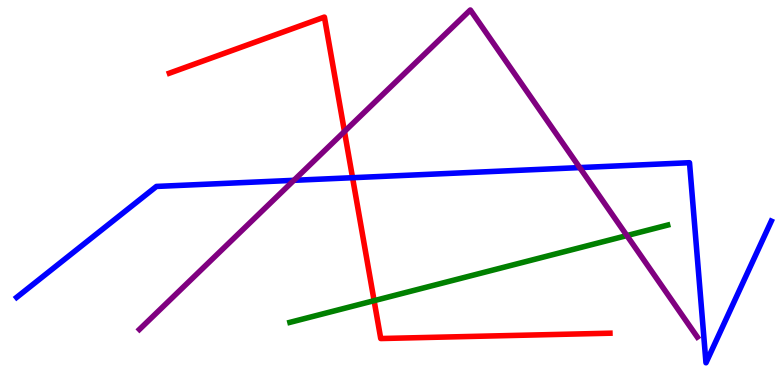[{'lines': ['blue', 'red'], 'intersections': [{'x': 4.55, 'y': 5.38}]}, {'lines': ['green', 'red'], 'intersections': [{'x': 4.83, 'y': 2.19}]}, {'lines': ['purple', 'red'], 'intersections': [{'x': 4.44, 'y': 6.58}]}, {'lines': ['blue', 'green'], 'intersections': []}, {'lines': ['blue', 'purple'], 'intersections': [{'x': 3.79, 'y': 5.32}, {'x': 7.48, 'y': 5.65}]}, {'lines': ['green', 'purple'], 'intersections': [{'x': 8.09, 'y': 3.88}]}]